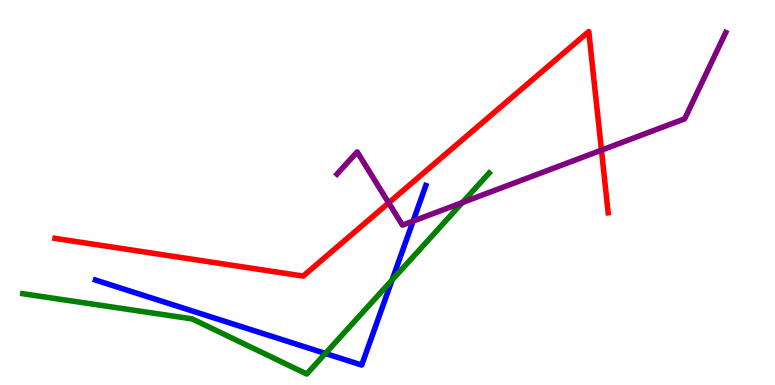[{'lines': ['blue', 'red'], 'intersections': []}, {'lines': ['green', 'red'], 'intersections': []}, {'lines': ['purple', 'red'], 'intersections': [{'x': 5.02, 'y': 4.73}, {'x': 7.76, 'y': 6.1}]}, {'lines': ['blue', 'green'], 'intersections': [{'x': 4.2, 'y': 0.82}, {'x': 5.06, 'y': 2.73}]}, {'lines': ['blue', 'purple'], 'intersections': [{'x': 5.33, 'y': 4.26}]}, {'lines': ['green', 'purple'], 'intersections': [{'x': 5.97, 'y': 4.74}]}]